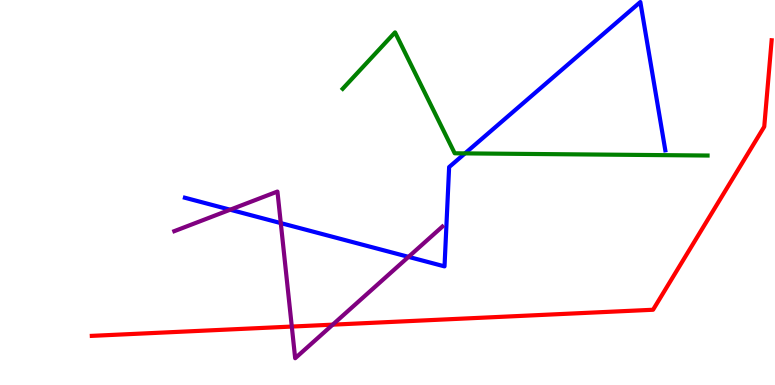[{'lines': ['blue', 'red'], 'intersections': []}, {'lines': ['green', 'red'], 'intersections': []}, {'lines': ['purple', 'red'], 'intersections': [{'x': 3.77, 'y': 1.52}, {'x': 4.29, 'y': 1.57}]}, {'lines': ['blue', 'green'], 'intersections': [{'x': 6.0, 'y': 6.02}]}, {'lines': ['blue', 'purple'], 'intersections': [{'x': 2.97, 'y': 4.55}, {'x': 3.62, 'y': 4.21}, {'x': 5.27, 'y': 3.33}]}, {'lines': ['green', 'purple'], 'intersections': []}]